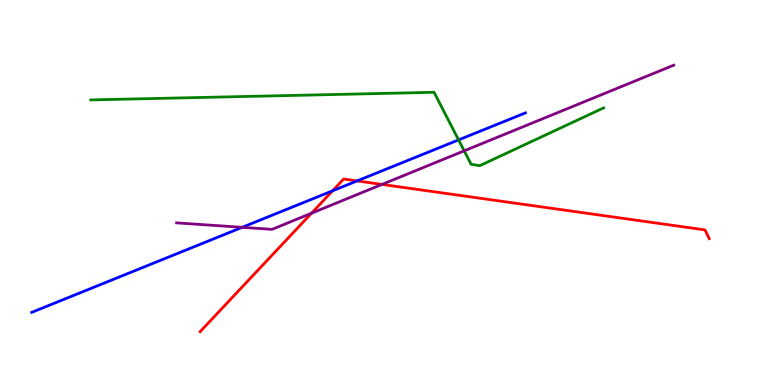[{'lines': ['blue', 'red'], 'intersections': [{'x': 4.29, 'y': 5.04}, {'x': 4.61, 'y': 5.3}]}, {'lines': ['green', 'red'], 'intersections': []}, {'lines': ['purple', 'red'], 'intersections': [{'x': 4.02, 'y': 4.46}, {'x': 4.93, 'y': 5.21}]}, {'lines': ['blue', 'green'], 'intersections': [{'x': 5.92, 'y': 6.37}]}, {'lines': ['blue', 'purple'], 'intersections': [{'x': 3.12, 'y': 4.1}]}, {'lines': ['green', 'purple'], 'intersections': [{'x': 5.99, 'y': 6.08}]}]